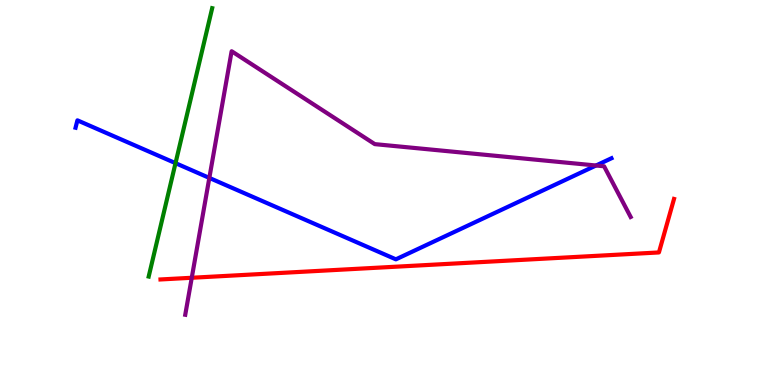[{'lines': ['blue', 'red'], 'intersections': []}, {'lines': ['green', 'red'], 'intersections': []}, {'lines': ['purple', 'red'], 'intersections': [{'x': 2.47, 'y': 2.79}]}, {'lines': ['blue', 'green'], 'intersections': [{'x': 2.26, 'y': 5.76}]}, {'lines': ['blue', 'purple'], 'intersections': [{'x': 2.7, 'y': 5.38}, {'x': 7.69, 'y': 5.7}]}, {'lines': ['green', 'purple'], 'intersections': []}]